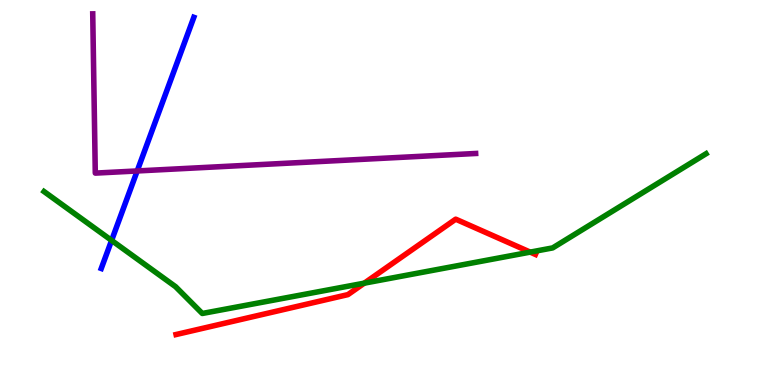[{'lines': ['blue', 'red'], 'intersections': []}, {'lines': ['green', 'red'], 'intersections': [{'x': 4.7, 'y': 2.65}, {'x': 6.84, 'y': 3.45}]}, {'lines': ['purple', 'red'], 'intersections': []}, {'lines': ['blue', 'green'], 'intersections': [{'x': 1.44, 'y': 3.76}]}, {'lines': ['blue', 'purple'], 'intersections': [{'x': 1.77, 'y': 5.56}]}, {'lines': ['green', 'purple'], 'intersections': []}]